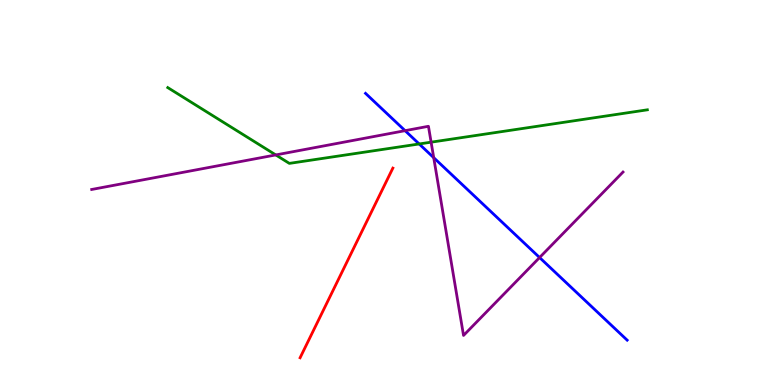[{'lines': ['blue', 'red'], 'intersections': []}, {'lines': ['green', 'red'], 'intersections': []}, {'lines': ['purple', 'red'], 'intersections': []}, {'lines': ['blue', 'green'], 'intersections': [{'x': 5.41, 'y': 6.26}]}, {'lines': ['blue', 'purple'], 'intersections': [{'x': 5.23, 'y': 6.61}, {'x': 5.6, 'y': 5.9}, {'x': 6.96, 'y': 3.31}]}, {'lines': ['green', 'purple'], 'intersections': [{'x': 3.56, 'y': 5.98}, {'x': 5.56, 'y': 6.31}]}]